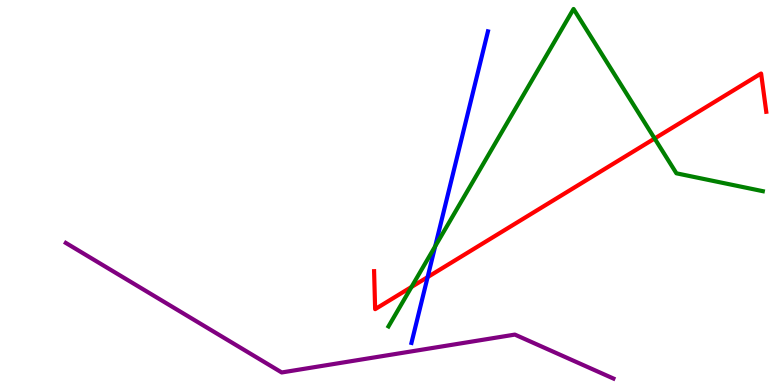[{'lines': ['blue', 'red'], 'intersections': [{'x': 5.52, 'y': 2.8}]}, {'lines': ['green', 'red'], 'intersections': [{'x': 5.31, 'y': 2.55}, {'x': 8.45, 'y': 6.4}]}, {'lines': ['purple', 'red'], 'intersections': []}, {'lines': ['blue', 'green'], 'intersections': [{'x': 5.62, 'y': 3.6}]}, {'lines': ['blue', 'purple'], 'intersections': []}, {'lines': ['green', 'purple'], 'intersections': []}]